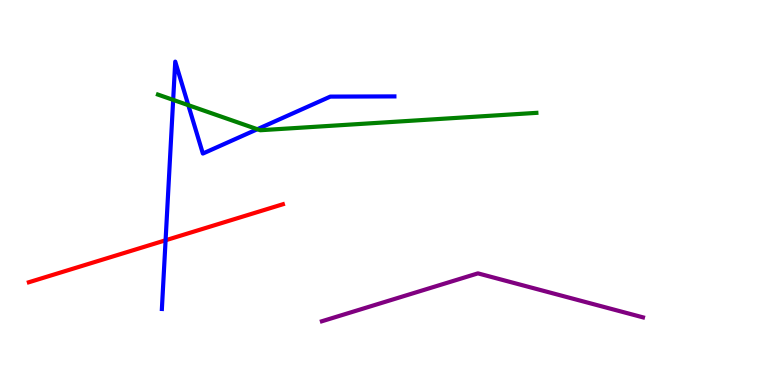[{'lines': ['blue', 'red'], 'intersections': [{'x': 2.14, 'y': 3.76}]}, {'lines': ['green', 'red'], 'intersections': []}, {'lines': ['purple', 'red'], 'intersections': []}, {'lines': ['blue', 'green'], 'intersections': [{'x': 2.23, 'y': 7.41}, {'x': 2.43, 'y': 7.27}, {'x': 3.32, 'y': 6.64}]}, {'lines': ['blue', 'purple'], 'intersections': []}, {'lines': ['green', 'purple'], 'intersections': []}]